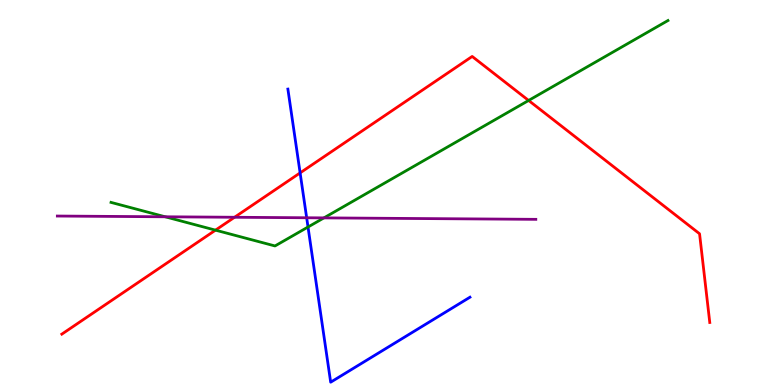[{'lines': ['blue', 'red'], 'intersections': [{'x': 3.87, 'y': 5.51}]}, {'lines': ['green', 'red'], 'intersections': [{'x': 2.78, 'y': 4.02}, {'x': 6.82, 'y': 7.39}]}, {'lines': ['purple', 'red'], 'intersections': [{'x': 3.03, 'y': 4.36}]}, {'lines': ['blue', 'green'], 'intersections': [{'x': 3.97, 'y': 4.1}]}, {'lines': ['blue', 'purple'], 'intersections': [{'x': 3.96, 'y': 4.34}]}, {'lines': ['green', 'purple'], 'intersections': [{'x': 2.13, 'y': 4.37}, {'x': 4.18, 'y': 4.34}]}]